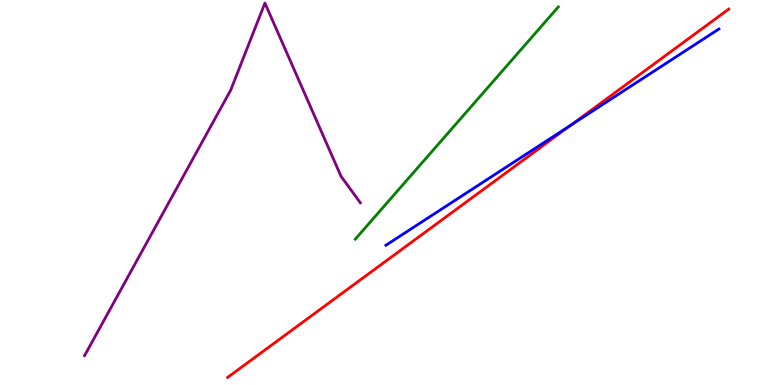[{'lines': ['blue', 'red'], 'intersections': [{'x': 7.36, 'y': 6.75}]}, {'lines': ['green', 'red'], 'intersections': []}, {'lines': ['purple', 'red'], 'intersections': []}, {'lines': ['blue', 'green'], 'intersections': []}, {'lines': ['blue', 'purple'], 'intersections': []}, {'lines': ['green', 'purple'], 'intersections': []}]